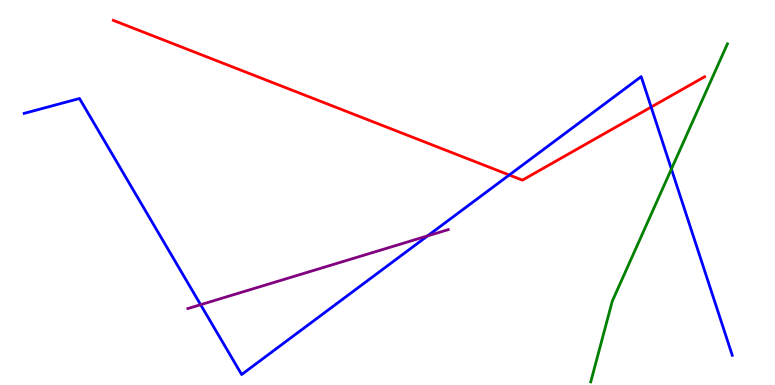[{'lines': ['blue', 'red'], 'intersections': [{'x': 6.57, 'y': 5.45}, {'x': 8.4, 'y': 7.22}]}, {'lines': ['green', 'red'], 'intersections': []}, {'lines': ['purple', 'red'], 'intersections': []}, {'lines': ['blue', 'green'], 'intersections': [{'x': 8.66, 'y': 5.61}]}, {'lines': ['blue', 'purple'], 'intersections': [{'x': 2.59, 'y': 2.09}, {'x': 5.52, 'y': 3.87}]}, {'lines': ['green', 'purple'], 'intersections': []}]